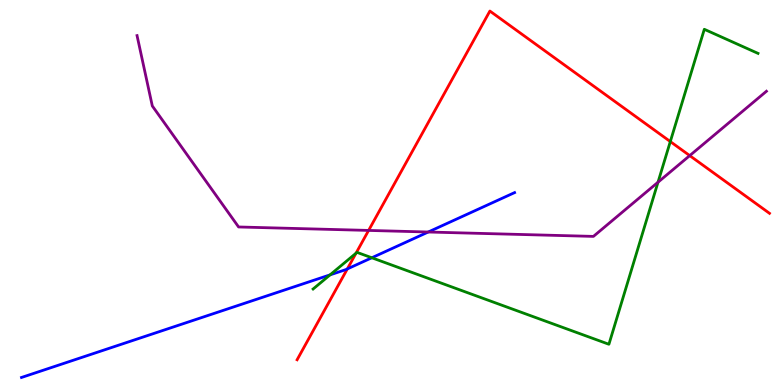[{'lines': ['blue', 'red'], 'intersections': [{'x': 4.48, 'y': 3.01}]}, {'lines': ['green', 'red'], 'intersections': [{'x': 4.59, 'y': 3.42}, {'x': 8.65, 'y': 6.32}]}, {'lines': ['purple', 'red'], 'intersections': [{'x': 4.76, 'y': 4.01}, {'x': 8.9, 'y': 5.96}]}, {'lines': ['blue', 'green'], 'intersections': [{'x': 4.26, 'y': 2.86}, {'x': 4.8, 'y': 3.3}]}, {'lines': ['blue', 'purple'], 'intersections': [{'x': 5.53, 'y': 3.97}]}, {'lines': ['green', 'purple'], 'intersections': [{'x': 8.49, 'y': 5.27}]}]